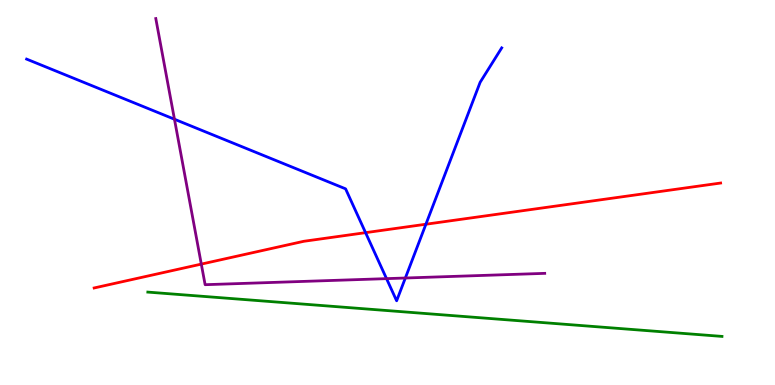[{'lines': ['blue', 'red'], 'intersections': [{'x': 4.72, 'y': 3.96}, {'x': 5.5, 'y': 4.18}]}, {'lines': ['green', 'red'], 'intersections': []}, {'lines': ['purple', 'red'], 'intersections': [{'x': 2.6, 'y': 3.14}]}, {'lines': ['blue', 'green'], 'intersections': []}, {'lines': ['blue', 'purple'], 'intersections': [{'x': 2.25, 'y': 6.9}, {'x': 4.99, 'y': 2.76}, {'x': 5.23, 'y': 2.78}]}, {'lines': ['green', 'purple'], 'intersections': []}]